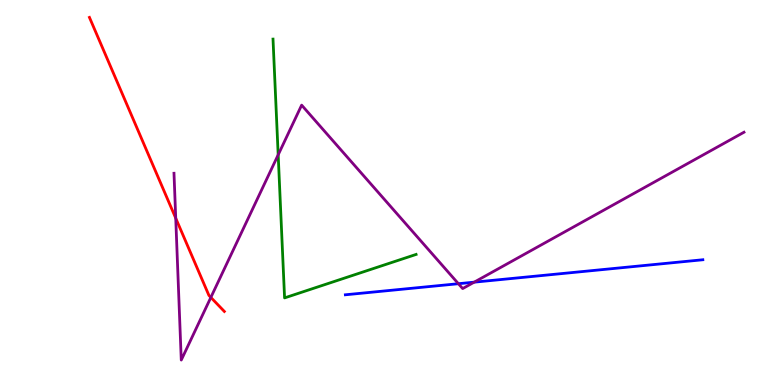[{'lines': ['blue', 'red'], 'intersections': []}, {'lines': ['green', 'red'], 'intersections': []}, {'lines': ['purple', 'red'], 'intersections': [{'x': 2.27, 'y': 4.33}, {'x': 2.72, 'y': 2.27}]}, {'lines': ['blue', 'green'], 'intersections': []}, {'lines': ['blue', 'purple'], 'intersections': [{'x': 5.91, 'y': 2.63}, {'x': 6.12, 'y': 2.67}]}, {'lines': ['green', 'purple'], 'intersections': [{'x': 3.59, 'y': 5.98}]}]